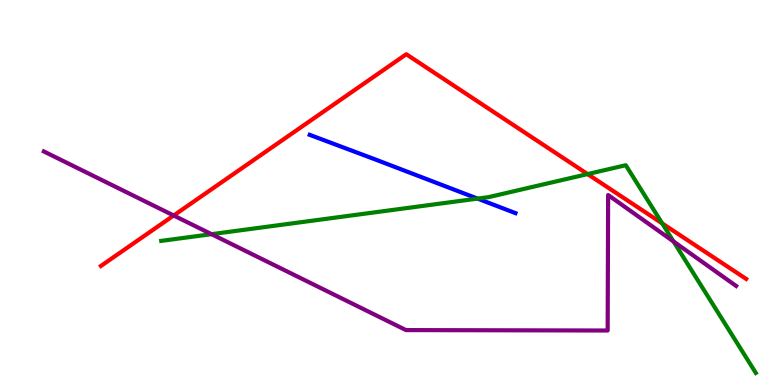[{'lines': ['blue', 'red'], 'intersections': []}, {'lines': ['green', 'red'], 'intersections': [{'x': 7.58, 'y': 5.48}, {'x': 8.54, 'y': 4.2}]}, {'lines': ['purple', 'red'], 'intersections': [{'x': 2.24, 'y': 4.4}]}, {'lines': ['blue', 'green'], 'intersections': [{'x': 6.16, 'y': 4.84}]}, {'lines': ['blue', 'purple'], 'intersections': []}, {'lines': ['green', 'purple'], 'intersections': [{'x': 2.73, 'y': 3.92}, {'x': 8.69, 'y': 3.73}]}]